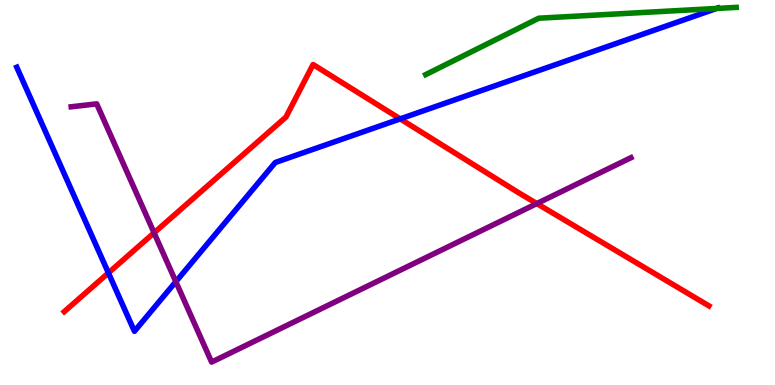[{'lines': ['blue', 'red'], 'intersections': [{'x': 1.4, 'y': 2.91}, {'x': 5.16, 'y': 6.91}]}, {'lines': ['green', 'red'], 'intersections': []}, {'lines': ['purple', 'red'], 'intersections': [{'x': 1.99, 'y': 3.95}, {'x': 6.93, 'y': 4.71}]}, {'lines': ['blue', 'green'], 'intersections': [{'x': 9.25, 'y': 9.78}]}, {'lines': ['blue', 'purple'], 'intersections': [{'x': 2.27, 'y': 2.68}]}, {'lines': ['green', 'purple'], 'intersections': []}]